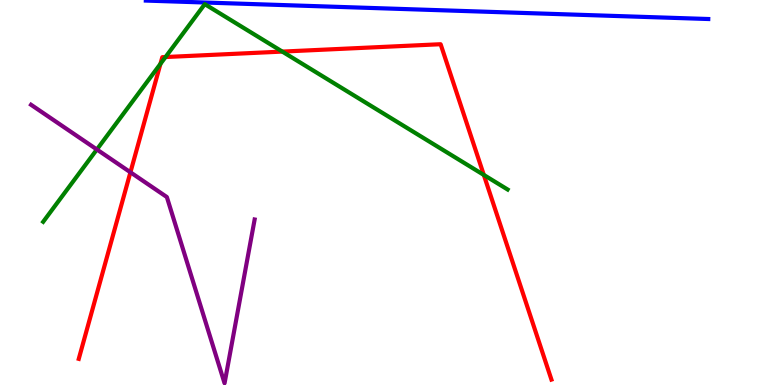[{'lines': ['blue', 'red'], 'intersections': []}, {'lines': ['green', 'red'], 'intersections': [{'x': 2.07, 'y': 8.34}, {'x': 2.14, 'y': 8.52}, {'x': 3.64, 'y': 8.66}, {'x': 6.24, 'y': 5.46}]}, {'lines': ['purple', 'red'], 'intersections': [{'x': 1.68, 'y': 5.53}]}, {'lines': ['blue', 'green'], 'intersections': []}, {'lines': ['blue', 'purple'], 'intersections': []}, {'lines': ['green', 'purple'], 'intersections': [{'x': 1.25, 'y': 6.12}]}]